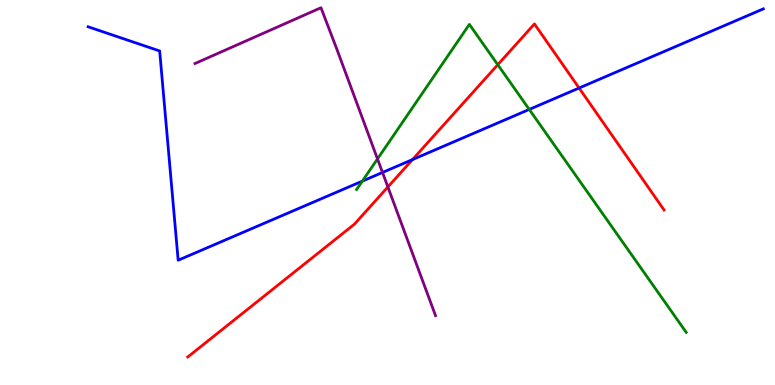[{'lines': ['blue', 'red'], 'intersections': [{'x': 5.32, 'y': 5.85}, {'x': 7.47, 'y': 7.71}]}, {'lines': ['green', 'red'], 'intersections': [{'x': 6.42, 'y': 8.32}]}, {'lines': ['purple', 'red'], 'intersections': [{'x': 5.0, 'y': 5.14}]}, {'lines': ['blue', 'green'], 'intersections': [{'x': 4.68, 'y': 5.3}, {'x': 6.83, 'y': 7.16}]}, {'lines': ['blue', 'purple'], 'intersections': [{'x': 4.94, 'y': 5.52}]}, {'lines': ['green', 'purple'], 'intersections': [{'x': 4.87, 'y': 5.87}]}]